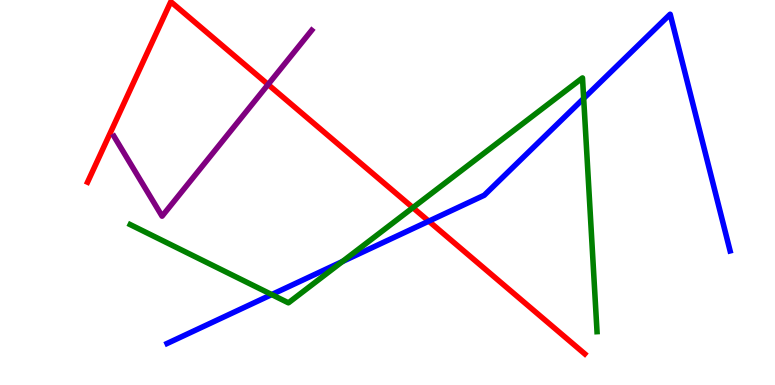[{'lines': ['blue', 'red'], 'intersections': [{'x': 5.53, 'y': 4.26}]}, {'lines': ['green', 'red'], 'intersections': [{'x': 5.33, 'y': 4.61}]}, {'lines': ['purple', 'red'], 'intersections': [{'x': 3.46, 'y': 7.81}]}, {'lines': ['blue', 'green'], 'intersections': [{'x': 3.51, 'y': 2.35}, {'x': 4.42, 'y': 3.21}, {'x': 7.53, 'y': 7.44}]}, {'lines': ['blue', 'purple'], 'intersections': []}, {'lines': ['green', 'purple'], 'intersections': []}]